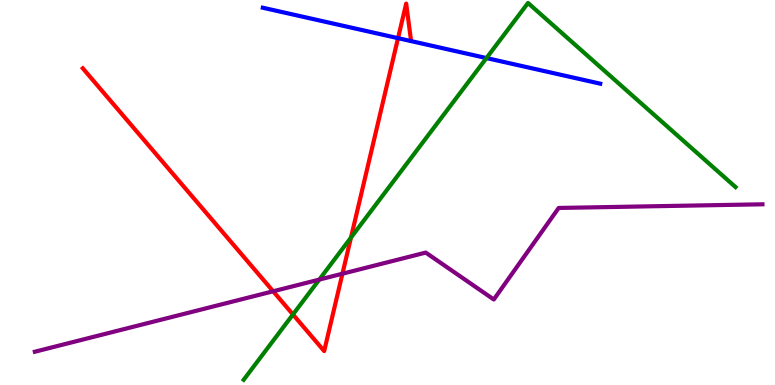[{'lines': ['blue', 'red'], 'intersections': [{'x': 5.14, 'y': 9.01}]}, {'lines': ['green', 'red'], 'intersections': [{'x': 3.78, 'y': 1.83}, {'x': 4.53, 'y': 3.83}]}, {'lines': ['purple', 'red'], 'intersections': [{'x': 3.52, 'y': 2.43}, {'x': 4.42, 'y': 2.89}]}, {'lines': ['blue', 'green'], 'intersections': [{'x': 6.28, 'y': 8.49}]}, {'lines': ['blue', 'purple'], 'intersections': []}, {'lines': ['green', 'purple'], 'intersections': [{'x': 4.12, 'y': 2.74}]}]